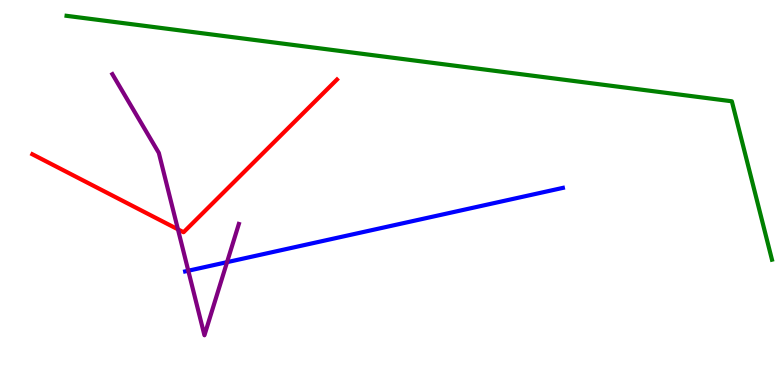[{'lines': ['blue', 'red'], 'intersections': []}, {'lines': ['green', 'red'], 'intersections': []}, {'lines': ['purple', 'red'], 'intersections': [{'x': 2.3, 'y': 4.04}]}, {'lines': ['blue', 'green'], 'intersections': []}, {'lines': ['blue', 'purple'], 'intersections': [{'x': 2.43, 'y': 2.97}, {'x': 2.93, 'y': 3.19}]}, {'lines': ['green', 'purple'], 'intersections': []}]